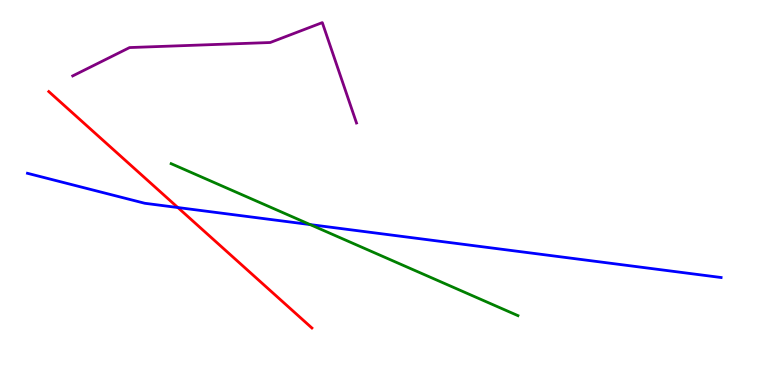[{'lines': ['blue', 'red'], 'intersections': [{'x': 2.29, 'y': 4.61}]}, {'lines': ['green', 'red'], 'intersections': []}, {'lines': ['purple', 'red'], 'intersections': []}, {'lines': ['blue', 'green'], 'intersections': [{'x': 4.0, 'y': 4.17}]}, {'lines': ['blue', 'purple'], 'intersections': []}, {'lines': ['green', 'purple'], 'intersections': []}]